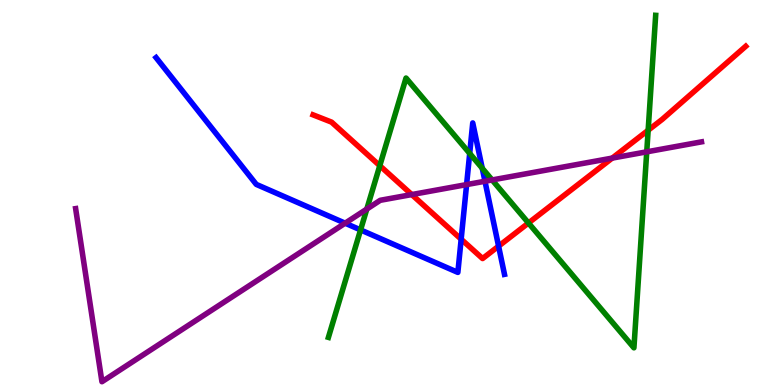[{'lines': ['blue', 'red'], 'intersections': [{'x': 5.95, 'y': 3.79}, {'x': 6.43, 'y': 3.61}]}, {'lines': ['green', 'red'], 'intersections': [{'x': 4.9, 'y': 5.7}, {'x': 6.82, 'y': 4.21}, {'x': 8.36, 'y': 6.62}]}, {'lines': ['purple', 'red'], 'intersections': [{'x': 5.31, 'y': 4.95}, {'x': 7.9, 'y': 5.89}]}, {'lines': ['blue', 'green'], 'intersections': [{'x': 4.65, 'y': 4.03}, {'x': 6.06, 'y': 6.02}, {'x': 6.22, 'y': 5.63}]}, {'lines': ['blue', 'purple'], 'intersections': [{'x': 4.45, 'y': 4.2}, {'x': 6.02, 'y': 5.21}, {'x': 6.26, 'y': 5.29}]}, {'lines': ['green', 'purple'], 'intersections': [{'x': 4.73, 'y': 4.57}, {'x': 6.35, 'y': 5.33}, {'x': 8.35, 'y': 6.06}]}]